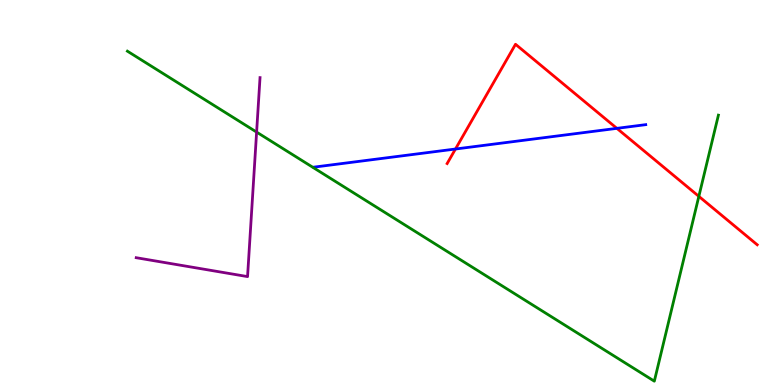[{'lines': ['blue', 'red'], 'intersections': [{'x': 5.88, 'y': 6.13}, {'x': 7.96, 'y': 6.67}]}, {'lines': ['green', 'red'], 'intersections': [{'x': 9.02, 'y': 4.9}]}, {'lines': ['purple', 'red'], 'intersections': []}, {'lines': ['blue', 'green'], 'intersections': []}, {'lines': ['blue', 'purple'], 'intersections': []}, {'lines': ['green', 'purple'], 'intersections': [{'x': 3.31, 'y': 6.57}]}]